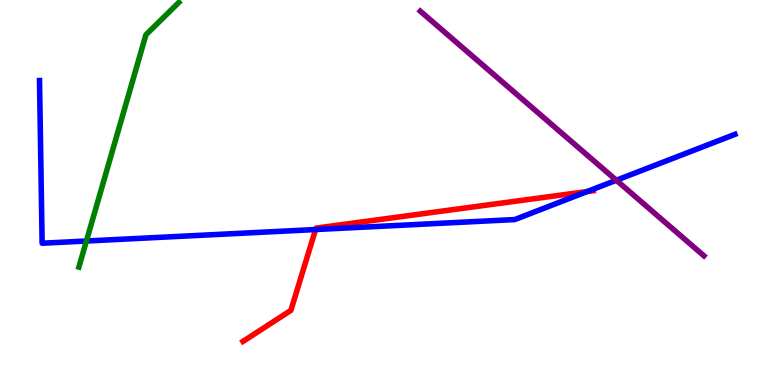[{'lines': ['blue', 'red'], 'intersections': [{'x': 4.07, 'y': 4.04}, {'x': 7.58, 'y': 5.02}]}, {'lines': ['green', 'red'], 'intersections': []}, {'lines': ['purple', 'red'], 'intersections': []}, {'lines': ['blue', 'green'], 'intersections': [{'x': 1.11, 'y': 3.74}]}, {'lines': ['blue', 'purple'], 'intersections': [{'x': 7.95, 'y': 5.32}]}, {'lines': ['green', 'purple'], 'intersections': []}]